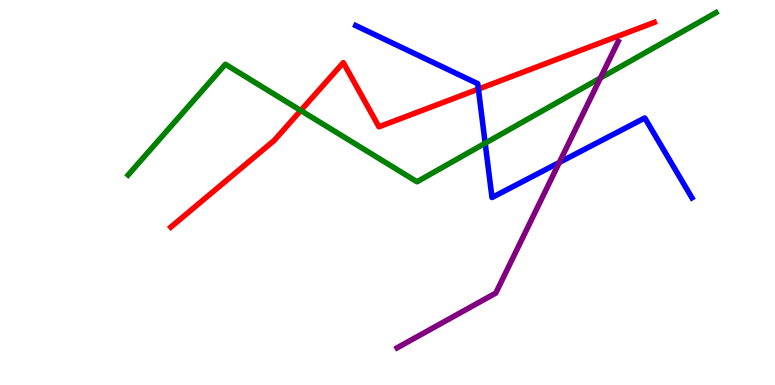[{'lines': ['blue', 'red'], 'intersections': [{'x': 6.17, 'y': 7.69}]}, {'lines': ['green', 'red'], 'intersections': [{'x': 3.88, 'y': 7.13}]}, {'lines': ['purple', 'red'], 'intersections': []}, {'lines': ['blue', 'green'], 'intersections': [{'x': 6.26, 'y': 6.28}]}, {'lines': ['blue', 'purple'], 'intersections': [{'x': 7.22, 'y': 5.78}]}, {'lines': ['green', 'purple'], 'intersections': [{'x': 7.75, 'y': 7.97}]}]